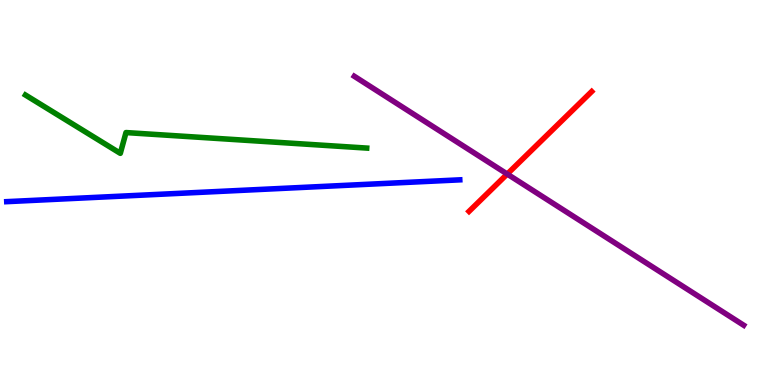[{'lines': ['blue', 'red'], 'intersections': []}, {'lines': ['green', 'red'], 'intersections': []}, {'lines': ['purple', 'red'], 'intersections': [{'x': 6.54, 'y': 5.48}]}, {'lines': ['blue', 'green'], 'intersections': []}, {'lines': ['blue', 'purple'], 'intersections': []}, {'lines': ['green', 'purple'], 'intersections': []}]